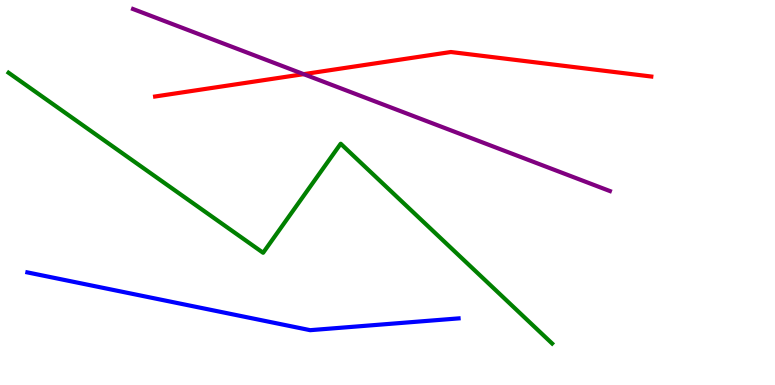[{'lines': ['blue', 'red'], 'intersections': []}, {'lines': ['green', 'red'], 'intersections': []}, {'lines': ['purple', 'red'], 'intersections': [{'x': 3.92, 'y': 8.07}]}, {'lines': ['blue', 'green'], 'intersections': []}, {'lines': ['blue', 'purple'], 'intersections': []}, {'lines': ['green', 'purple'], 'intersections': []}]